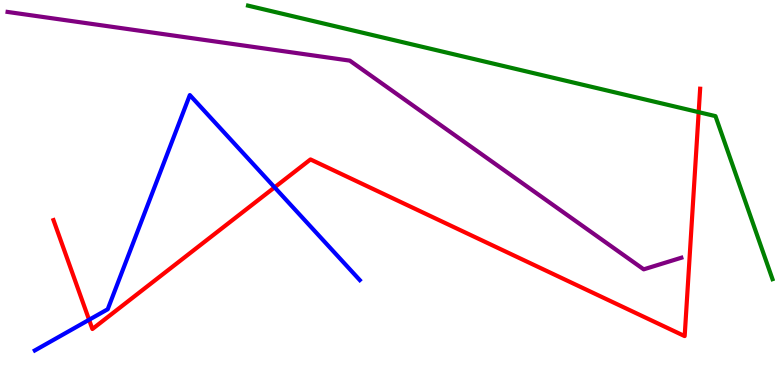[{'lines': ['blue', 'red'], 'intersections': [{'x': 1.15, 'y': 1.69}, {'x': 3.54, 'y': 5.13}]}, {'lines': ['green', 'red'], 'intersections': [{'x': 9.02, 'y': 7.09}]}, {'lines': ['purple', 'red'], 'intersections': []}, {'lines': ['blue', 'green'], 'intersections': []}, {'lines': ['blue', 'purple'], 'intersections': []}, {'lines': ['green', 'purple'], 'intersections': []}]